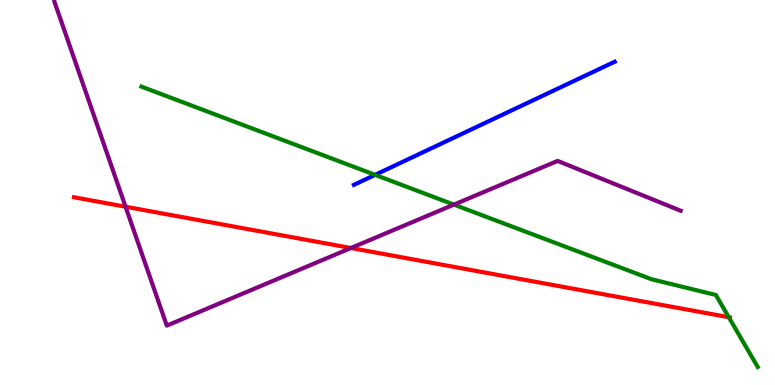[{'lines': ['blue', 'red'], 'intersections': []}, {'lines': ['green', 'red'], 'intersections': [{'x': 9.4, 'y': 1.76}]}, {'lines': ['purple', 'red'], 'intersections': [{'x': 1.62, 'y': 4.63}, {'x': 4.53, 'y': 3.56}]}, {'lines': ['blue', 'green'], 'intersections': [{'x': 4.84, 'y': 5.46}]}, {'lines': ['blue', 'purple'], 'intersections': []}, {'lines': ['green', 'purple'], 'intersections': [{'x': 5.86, 'y': 4.69}]}]